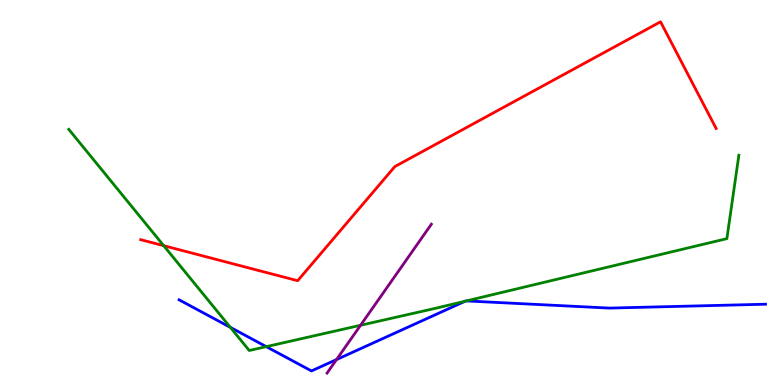[{'lines': ['blue', 'red'], 'intersections': []}, {'lines': ['green', 'red'], 'intersections': [{'x': 2.11, 'y': 3.62}]}, {'lines': ['purple', 'red'], 'intersections': []}, {'lines': ['blue', 'green'], 'intersections': [{'x': 2.97, 'y': 1.5}, {'x': 3.44, 'y': 0.996}, {'x': 6.0, 'y': 2.18}, {'x': 6.02, 'y': 2.18}]}, {'lines': ['blue', 'purple'], 'intersections': [{'x': 4.34, 'y': 0.66}]}, {'lines': ['green', 'purple'], 'intersections': [{'x': 4.65, 'y': 1.55}]}]